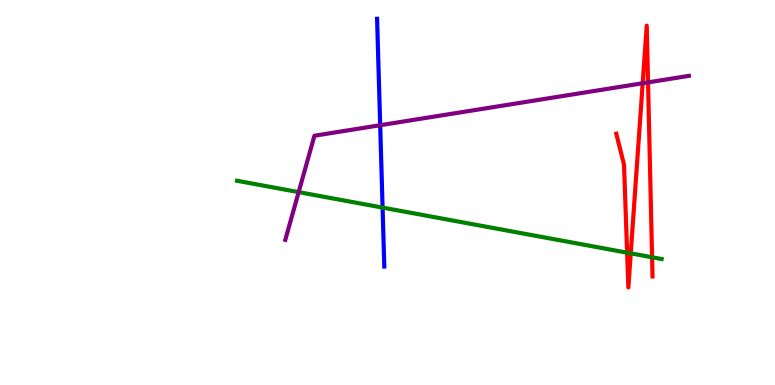[{'lines': ['blue', 'red'], 'intersections': []}, {'lines': ['green', 'red'], 'intersections': [{'x': 8.09, 'y': 3.44}, {'x': 8.14, 'y': 3.42}, {'x': 8.41, 'y': 3.32}]}, {'lines': ['purple', 'red'], 'intersections': [{'x': 8.29, 'y': 7.84}, {'x': 8.36, 'y': 7.86}]}, {'lines': ['blue', 'green'], 'intersections': [{'x': 4.94, 'y': 4.61}]}, {'lines': ['blue', 'purple'], 'intersections': [{'x': 4.91, 'y': 6.75}]}, {'lines': ['green', 'purple'], 'intersections': [{'x': 3.85, 'y': 5.01}]}]